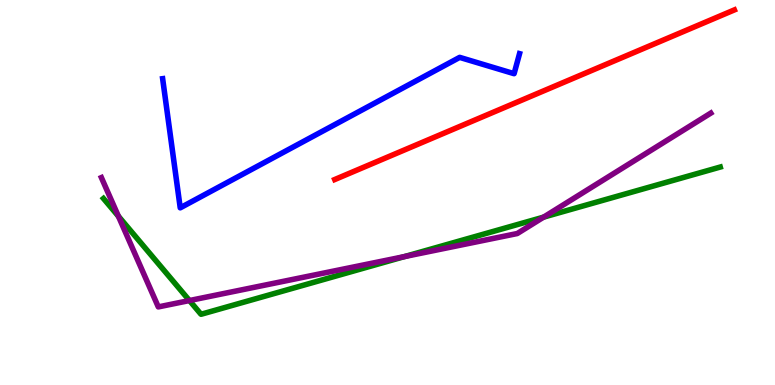[{'lines': ['blue', 'red'], 'intersections': []}, {'lines': ['green', 'red'], 'intersections': []}, {'lines': ['purple', 'red'], 'intersections': []}, {'lines': ['blue', 'green'], 'intersections': []}, {'lines': ['blue', 'purple'], 'intersections': []}, {'lines': ['green', 'purple'], 'intersections': [{'x': 1.53, 'y': 4.38}, {'x': 2.44, 'y': 2.19}, {'x': 5.22, 'y': 3.34}, {'x': 7.01, 'y': 4.36}]}]